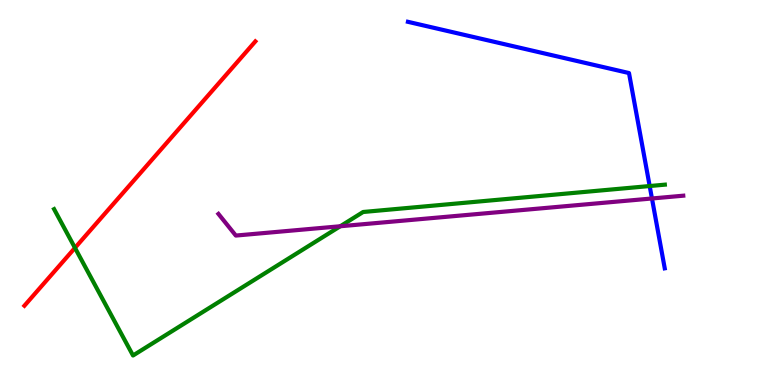[{'lines': ['blue', 'red'], 'intersections': []}, {'lines': ['green', 'red'], 'intersections': [{'x': 0.967, 'y': 3.56}]}, {'lines': ['purple', 'red'], 'intersections': []}, {'lines': ['blue', 'green'], 'intersections': [{'x': 8.38, 'y': 5.17}]}, {'lines': ['blue', 'purple'], 'intersections': [{'x': 8.41, 'y': 4.84}]}, {'lines': ['green', 'purple'], 'intersections': [{'x': 4.39, 'y': 4.12}]}]